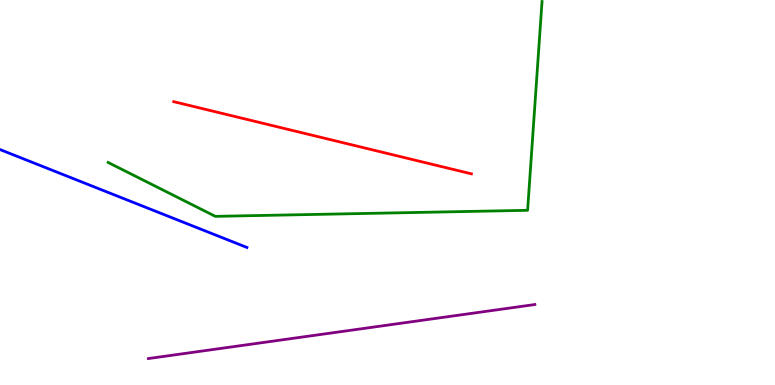[{'lines': ['blue', 'red'], 'intersections': []}, {'lines': ['green', 'red'], 'intersections': []}, {'lines': ['purple', 'red'], 'intersections': []}, {'lines': ['blue', 'green'], 'intersections': []}, {'lines': ['blue', 'purple'], 'intersections': []}, {'lines': ['green', 'purple'], 'intersections': []}]